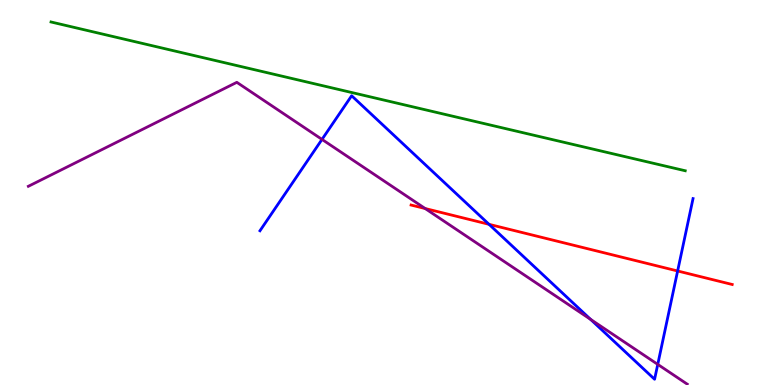[{'lines': ['blue', 'red'], 'intersections': [{'x': 6.31, 'y': 4.17}, {'x': 8.74, 'y': 2.96}]}, {'lines': ['green', 'red'], 'intersections': []}, {'lines': ['purple', 'red'], 'intersections': [{'x': 5.49, 'y': 4.58}]}, {'lines': ['blue', 'green'], 'intersections': []}, {'lines': ['blue', 'purple'], 'intersections': [{'x': 4.15, 'y': 6.38}, {'x': 7.62, 'y': 1.7}, {'x': 8.49, 'y': 0.536}]}, {'lines': ['green', 'purple'], 'intersections': []}]